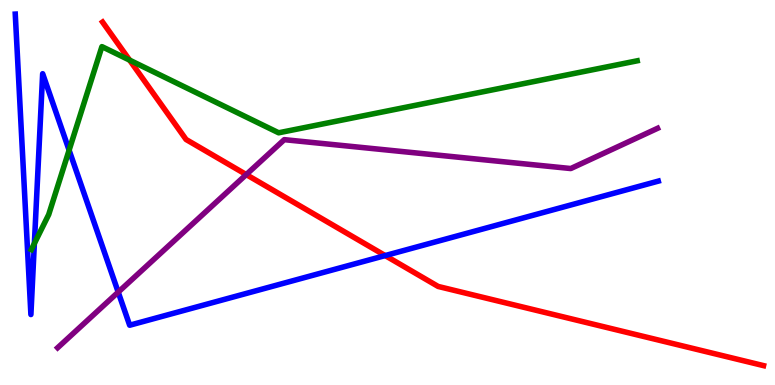[{'lines': ['blue', 'red'], 'intersections': [{'x': 4.97, 'y': 3.36}]}, {'lines': ['green', 'red'], 'intersections': [{'x': 1.67, 'y': 8.44}]}, {'lines': ['purple', 'red'], 'intersections': [{'x': 3.18, 'y': 5.47}]}, {'lines': ['blue', 'green'], 'intersections': [{'x': 0.443, 'y': 3.68}, {'x': 0.892, 'y': 6.1}]}, {'lines': ['blue', 'purple'], 'intersections': [{'x': 1.53, 'y': 2.41}]}, {'lines': ['green', 'purple'], 'intersections': []}]